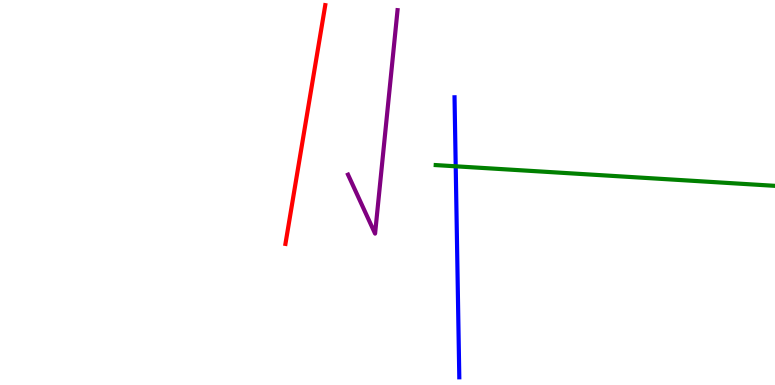[{'lines': ['blue', 'red'], 'intersections': []}, {'lines': ['green', 'red'], 'intersections': []}, {'lines': ['purple', 'red'], 'intersections': []}, {'lines': ['blue', 'green'], 'intersections': [{'x': 5.88, 'y': 5.68}]}, {'lines': ['blue', 'purple'], 'intersections': []}, {'lines': ['green', 'purple'], 'intersections': []}]